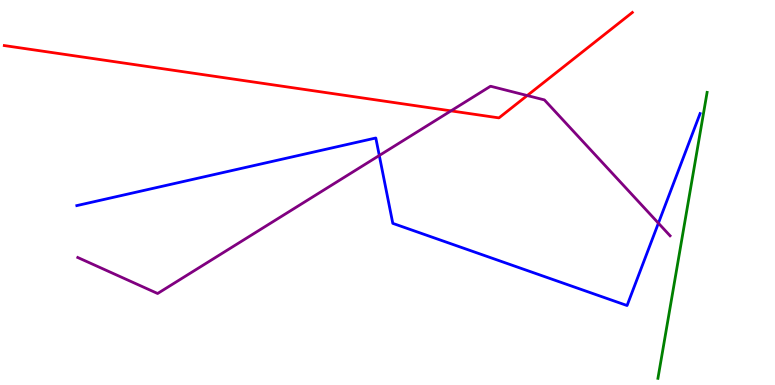[{'lines': ['blue', 'red'], 'intersections': []}, {'lines': ['green', 'red'], 'intersections': []}, {'lines': ['purple', 'red'], 'intersections': [{'x': 5.82, 'y': 7.12}, {'x': 6.8, 'y': 7.52}]}, {'lines': ['blue', 'green'], 'intersections': []}, {'lines': ['blue', 'purple'], 'intersections': [{'x': 4.89, 'y': 5.96}, {'x': 8.5, 'y': 4.2}]}, {'lines': ['green', 'purple'], 'intersections': []}]